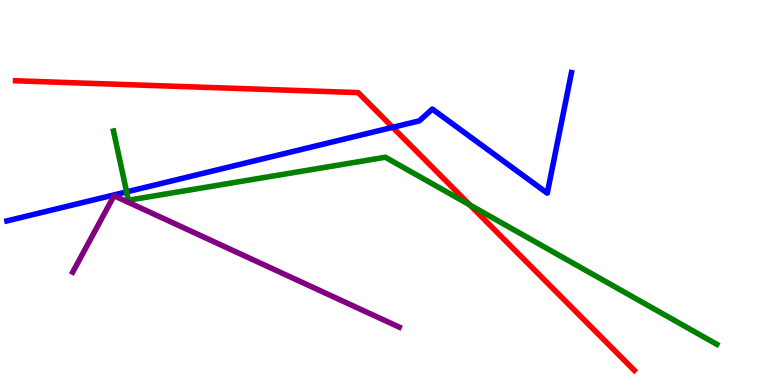[{'lines': ['blue', 'red'], 'intersections': [{'x': 5.07, 'y': 6.69}]}, {'lines': ['green', 'red'], 'intersections': [{'x': 6.06, 'y': 4.68}]}, {'lines': ['purple', 'red'], 'intersections': []}, {'lines': ['blue', 'green'], 'intersections': [{'x': 1.63, 'y': 5.02}]}, {'lines': ['blue', 'purple'], 'intersections': []}, {'lines': ['green', 'purple'], 'intersections': []}]